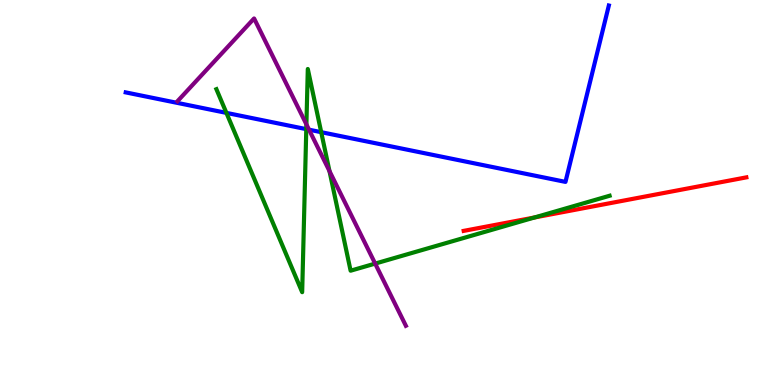[{'lines': ['blue', 'red'], 'intersections': []}, {'lines': ['green', 'red'], 'intersections': [{'x': 6.9, 'y': 4.35}]}, {'lines': ['purple', 'red'], 'intersections': []}, {'lines': ['blue', 'green'], 'intersections': [{'x': 2.92, 'y': 7.07}, {'x': 3.95, 'y': 6.65}, {'x': 4.14, 'y': 6.57}]}, {'lines': ['blue', 'purple'], 'intersections': [{'x': 3.99, 'y': 6.63}]}, {'lines': ['green', 'purple'], 'intersections': [{'x': 3.95, 'y': 6.77}, {'x': 4.25, 'y': 5.56}, {'x': 4.84, 'y': 3.15}]}]